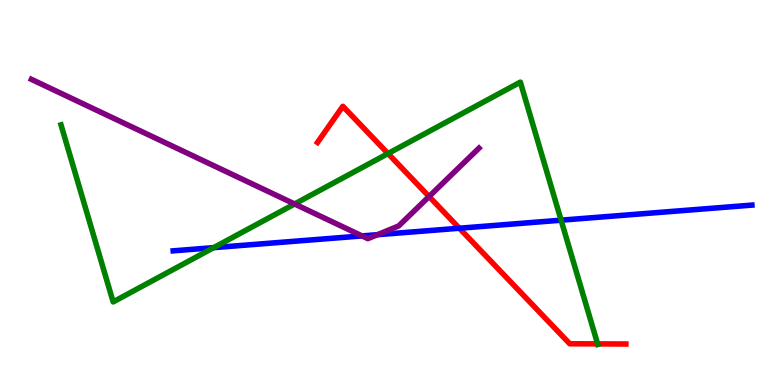[{'lines': ['blue', 'red'], 'intersections': [{'x': 5.93, 'y': 4.07}]}, {'lines': ['green', 'red'], 'intersections': [{'x': 5.01, 'y': 6.01}, {'x': 7.71, 'y': 1.07}]}, {'lines': ['purple', 'red'], 'intersections': [{'x': 5.54, 'y': 4.9}]}, {'lines': ['blue', 'green'], 'intersections': [{'x': 2.76, 'y': 3.57}, {'x': 7.24, 'y': 4.28}]}, {'lines': ['blue', 'purple'], 'intersections': [{'x': 4.67, 'y': 3.87}, {'x': 4.87, 'y': 3.9}]}, {'lines': ['green', 'purple'], 'intersections': [{'x': 3.8, 'y': 4.7}]}]